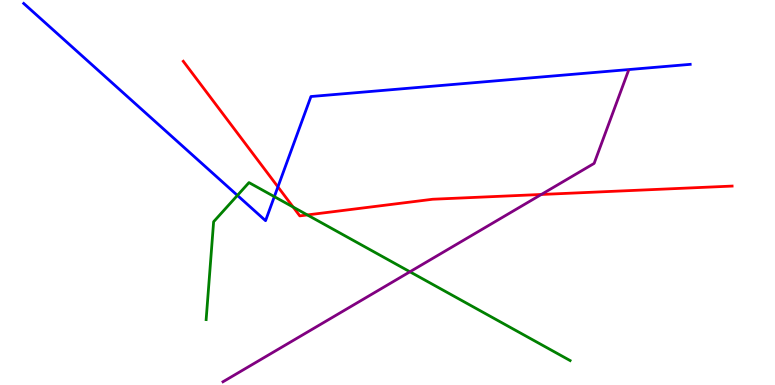[{'lines': ['blue', 'red'], 'intersections': [{'x': 3.59, 'y': 5.15}]}, {'lines': ['green', 'red'], 'intersections': [{'x': 3.78, 'y': 4.62}, {'x': 3.97, 'y': 4.42}]}, {'lines': ['purple', 'red'], 'intersections': [{'x': 6.99, 'y': 4.95}]}, {'lines': ['blue', 'green'], 'intersections': [{'x': 3.06, 'y': 4.92}, {'x': 3.54, 'y': 4.89}]}, {'lines': ['blue', 'purple'], 'intersections': []}, {'lines': ['green', 'purple'], 'intersections': [{'x': 5.29, 'y': 2.94}]}]